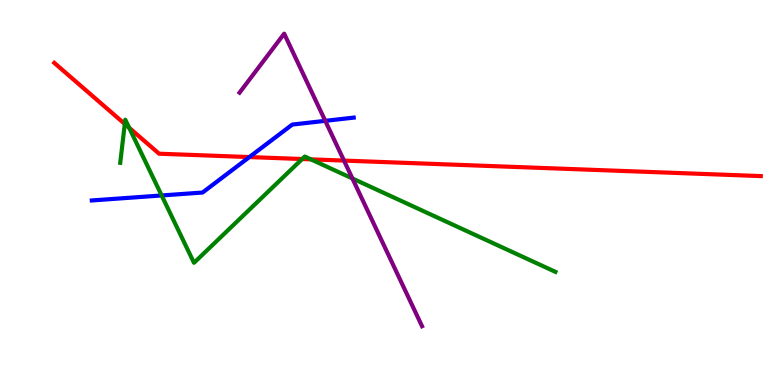[{'lines': ['blue', 'red'], 'intersections': [{'x': 3.22, 'y': 5.92}]}, {'lines': ['green', 'red'], 'intersections': [{'x': 1.61, 'y': 6.78}, {'x': 1.67, 'y': 6.68}, {'x': 3.9, 'y': 5.87}, {'x': 4.01, 'y': 5.86}]}, {'lines': ['purple', 'red'], 'intersections': [{'x': 4.44, 'y': 5.83}]}, {'lines': ['blue', 'green'], 'intersections': [{'x': 2.09, 'y': 4.92}]}, {'lines': ['blue', 'purple'], 'intersections': [{'x': 4.2, 'y': 6.86}]}, {'lines': ['green', 'purple'], 'intersections': [{'x': 4.55, 'y': 5.36}]}]